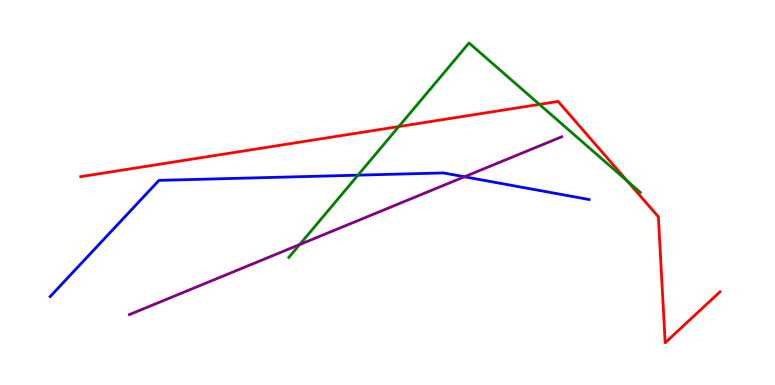[{'lines': ['blue', 'red'], 'intersections': []}, {'lines': ['green', 'red'], 'intersections': [{'x': 5.15, 'y': 6.71}, {'x': 6.96, 'y': 7.29}, {'x': 8.1, 'y': 5.3}]}, {'lines': ['purple', 'red'], 'intersections': []}, {'lines': ['blue', 'green'], 'intersections': [{'x': 4.62, 'y': 5.45}]}, {'lines': ['blue', 'purple'], 'intersections': [{'x': 5.99, 'y': 5.41}]}, {'lines': ['green', 'purple'], 'intersections': [{'x': 3.87, 'y': 3.65}]}]